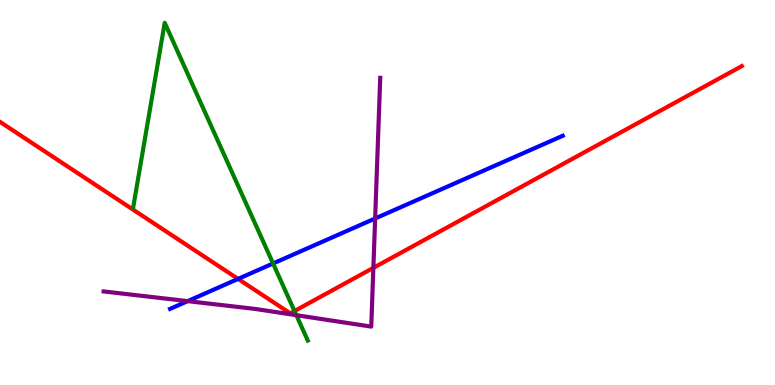[{'lines': ['blue', 'red'], 'intersections': [{'x': 3.07, 'y': 2.76}]}, {'lines': ['green', 'red'], 'intersections': [{'x': 3.8, 'y': 1.92}]}, {'lines': ['purple', 'red'], 'intersections': [{'x': 4.82, 'y': 3.04}]}, {'lines': ['blue', 'green'], 'intersections': [{'x': 3.52, 'y': 3.16}]}, {'lines': ['blue', 'purple'], 'intersections': [{'x': 2.42, 'y': 2.18}, {'x': 4.84, 'y': 4.33}]}, {'lines': ['green', 'purple'], 'intersections': [{'x': 3.82, 'y': 1.81}]}]